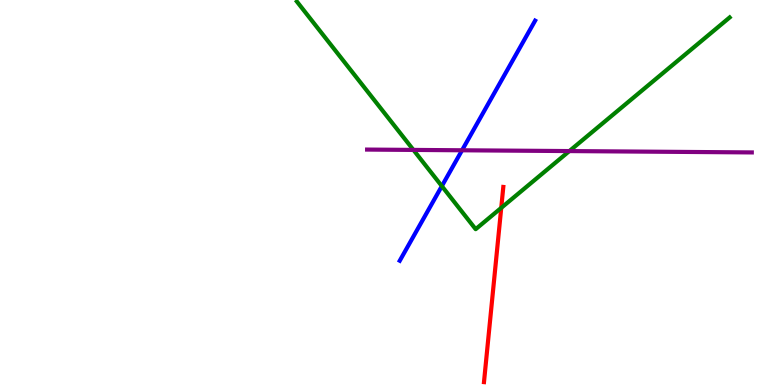[{'lines': ['blue', 'red'], 'intersections': []}, {'lines': ['green', 'red'], 'intersections': [{'x': 6.47, 'y': 4.6}]}, {'lines': ['purple', 'red'], 'intersections': []}, {'lines': ['blue', 'green'], 'intersections': [{'x': 5.7, 'y': 5.17}]}, {'lines': ['blue', 'purple'], 'intersections': [{'x': 5.96, 'y': 6.1}]}, {'lines': ['green', 'purple'], 'intersections': [{'x': 5.33, 'y': 6.11}, {'x': 7.35, 'y': 6.08}]}]